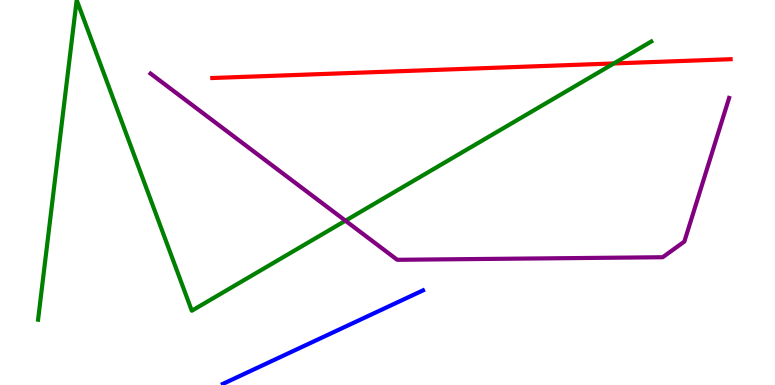[{'lines': ['blue', 'red'], 'intersections': []}, {'lines': ['green', 'red'], 'intersections': [{'x': 7.92, 'y': 8.35}]}, {'lines': ['purple', 'red'], 'intersections': []}, {'lines': ['blue', 'green'], 'intersections': []}, {'lines': ['blue', 'purple'], 'intersections': []}, {'lines': ['green', 'purple'], 'intersections': [{'x': 4.46, 'y': 4.27}]}]